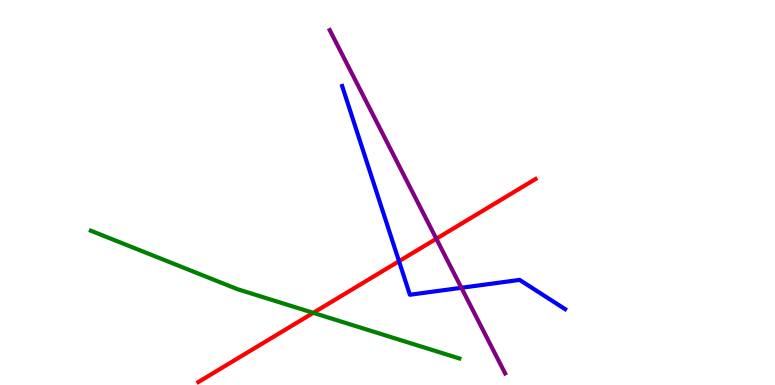[{'lines': ['blue', 'red'], 'intersections': [{'x': 5.15, 'y': 3.22}]}, {'lines': ['green', 'red'], 'intersections': [{'x': 4.04, 'y': 1.87}]}, {'lines': ['purple', 'red'], 'intersections': [{'x': 5.63, 'y': 3.8}]}, {'lines': ['blue', 'green'], 'intersections': []}, {'lines': ['blue', 'purple'], 'intersections': [{'x': 5.95, 'y': 2.53}]}, {'lines': ['green', 'purple'], 'intersections': []}]